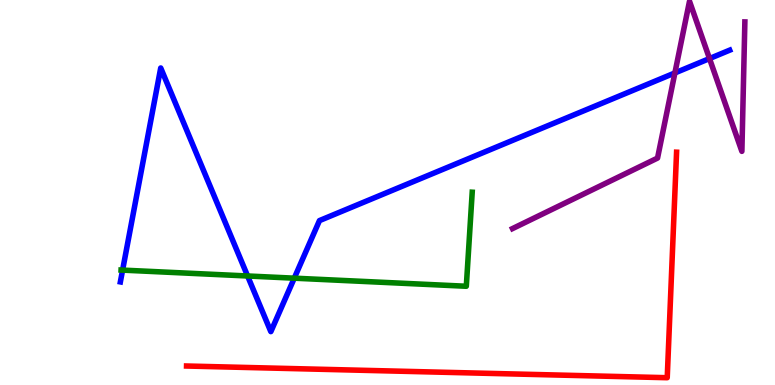[{'lines': ['blue', 'red'], 'intersections': []}, {'lines': ['green', 'red'], 'intersections': []}, {'lines': ['purple', 'red'], 'intersections': []}, {'lines': ['blue', 'green'], 'intersections': [{'x': 1.58, 'y': 2.98}, {'x': 3.19, 'y': 2.83}, {'x': 3.8, 'y': 2.77}]}, {'lines': ['blue', 'purple'], 'intersections': [{'x': 8.71, 'y': 8.11}, {'x': 9.15, 'y': 8.48}]}, {'lines': ['green', 'purple'], 'intersections': []}]